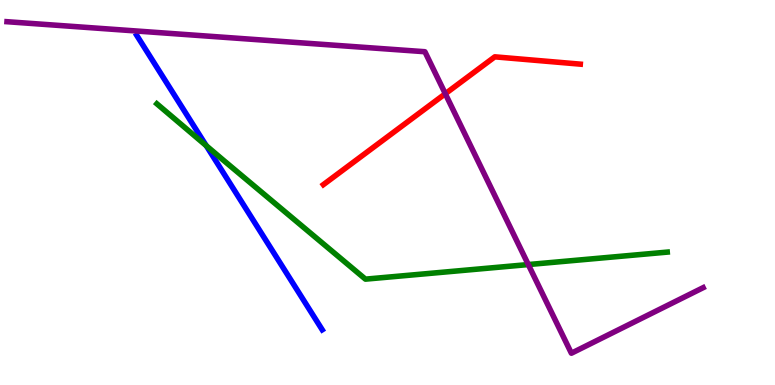[{'lines': ['blue', 'red'], 'intersections': []}, {'lines': ['green', 'red'], 'intersections': []}, {'lines': ['purple', 'red'], 'intersections': [{'x': 5.75, 'y': 7.57}]}, {'lines': ['blue', 'green'], 'intersections': [{'x': 2.66, 'y': 6.22}]}, {'lines': ['blue', 'purple'], 'intersections': []}, {'lines': ['green', 'purple'], 'intersections': [{'x': 6.82, 'y': 3.13}]}]